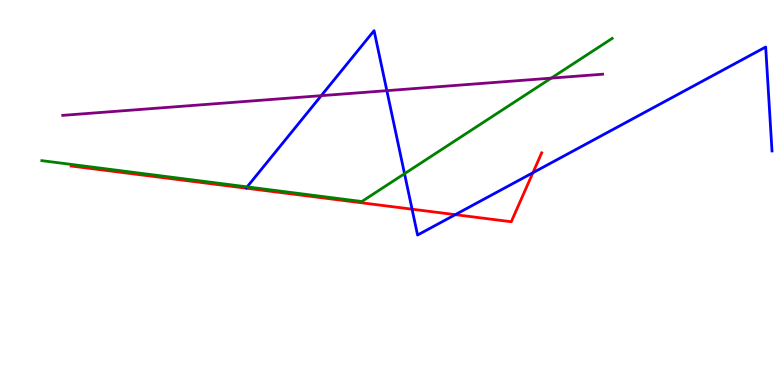[{'lines': ['blue', 'red'], 'intersections': [{'x': 5.32, 'y': 4.57}, {'x': 5.87, 'y': 4.42}, {'x': 6.88, 'y': 5.51}]}, {'lines': ['green', 'red'], 'intersections': []}, {'lines': ['purple', 'red'], 'intersections': []}, {'lines': ['blue', 'green'], 'intersections': [{'x': 3.19, 'y': 5.15}, {'x': 5.22, 'y': 5.49}]}, {'lines': ['blue', 'purple'], 'intersections': [{'x': 4.15, 'y': 7.52}, {'x': 4.99, 'y': 7.65}]}, {'lines': ['green', 'purple'], 'intersections': [{'x': 7.11, 'y': 7.97}]}]